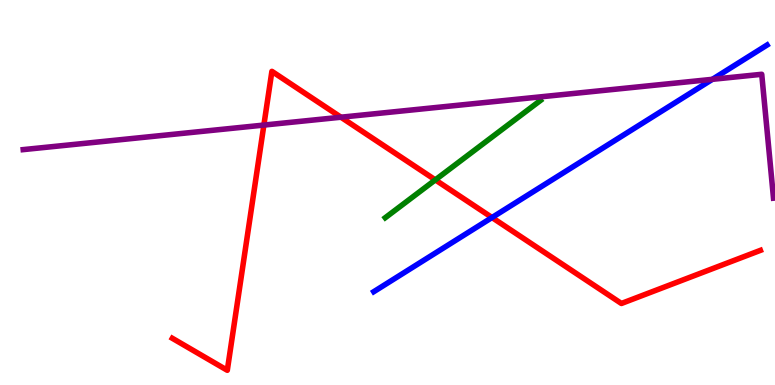[{'lines': ['blue', 'red'], 'intersections': [{'x': 6.35, 'y': 4.35}]}, {'lines': ['green', 'red'], 'intersections': [{'x': 5.62, 'y': 5.33}]}, {'lines': ['purple', 'red'], 'intersections': [{'x': 3.4, 'y': 6.75}, {'x': 4.4, 'y': 6.96}]}, {'lines': ['blue', 'green'], 'intersections': []}, {'lines': ['blue', 'purple'], 'intersections': [{'x': 9.19, 'y': 7.94}]}, {'lines': ['green', 'purple'], 'intersections': []}]